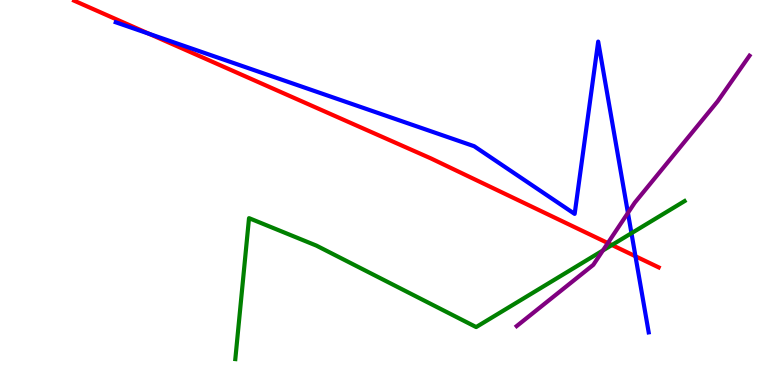[{'lines': ['blue', 'red'], 'intersections': [{'x': 1.92, 'y': 9.12}, {'x': 8.2, 'y': 3.34}]}, {'lines': ['green', 'red'], 'intersections': [{'x': 7.9, 'y': 3.64}]}, {'lines': ['purple', 'red'], 'intersections': [{'x': 7.84, 'y': 3.69}]}, {'lines': ['blue', 'green'], 'intersections': [{'x': 8.15, 'y': 3.94}]}, {'lines': ['blue', 'purple'], 'intersections': [{'x': 8.1, 'y': 4.47}]}, {'lines': ['green', 'purple'], 'intersections': [{'x': 7.78, 'y': 3.49}]}]